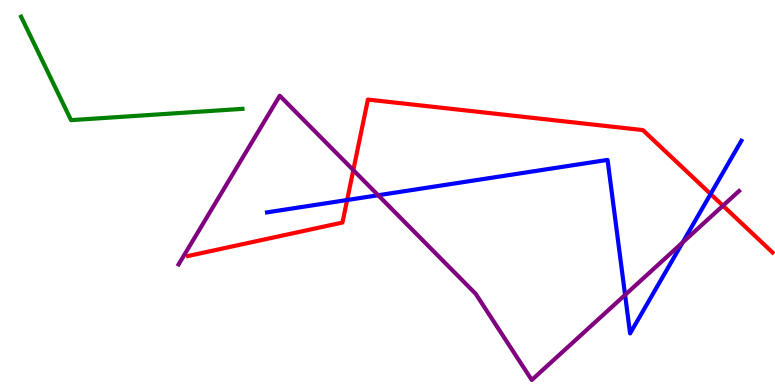[{'lines': ['blue', 'red'], 'intersections': [{'x': 4.48, 'y': 4.8}, {'x': 9.17, 'y': 4.96}]}, {'lines': ['green', 'red'], 'intersections': []}, {'lines': ['purple', 'red'], 'intersections': [{'x': 4.56, 'y': 5.58}, {'x': 9.33, 'y': 4.66}]}, {'lines': ['blue', 'green'], 'intersections': []}, {'lines': ['blue', 'purple'], 'intersections': [{'x': 4.88, 'y': 4.93}, {'x': 8.07, 'y': 2.34}, {'x': 8.81, 'y': 3.7}]}, {'lines': ['green', 'purple'], 'intersections': []}]